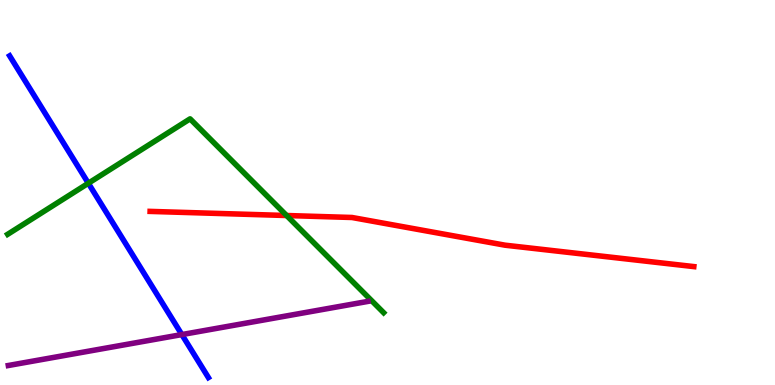[{'lines': ['blue', 'red'], 'intersections': []}, {'lines': ['green', 'red'], 'intersections': [{'x': 3.7, 'y': 4.4}]}, {'lines': ['purple', 'red'], 'intersections': []}, {'lines': ['blue', 'green'], 'intersections': [{'x': 1.14, 'y': 5.24}]}, {'lines': ['blue', 'purple'], 'intersections': [{'x': 2.35, 'y': 1.31}]}, {'lines': ['green', 'purple'], 'intersections': []}]